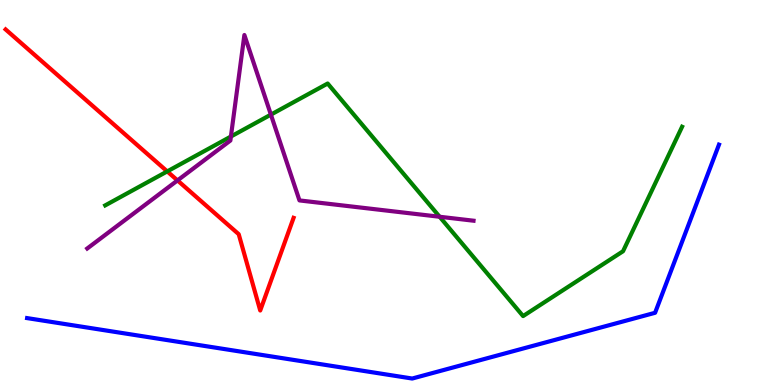[{'lines': ['blue', 'red'], 'intersections': []}, {'lines': ['green', 'red'], 'intersections': [{'x': 2.16, 'y': 5.55}]}, {'lines': ['purple', 'red'], 'intersections': [{'x': 2.29, 'y': 5.31}]}, {'lines': ['blue', 'green'], 'intersections': []}, {'lines': ['blue', 'purple'], 'intersections': []}, {'lines': ['green', 'purple'], 'intersections': [{'x': 2.98, 'y': 6.45}, {'x': 3.5, 'y': 7.02}, {'x': 5.67, 'y': 4.37}]}]